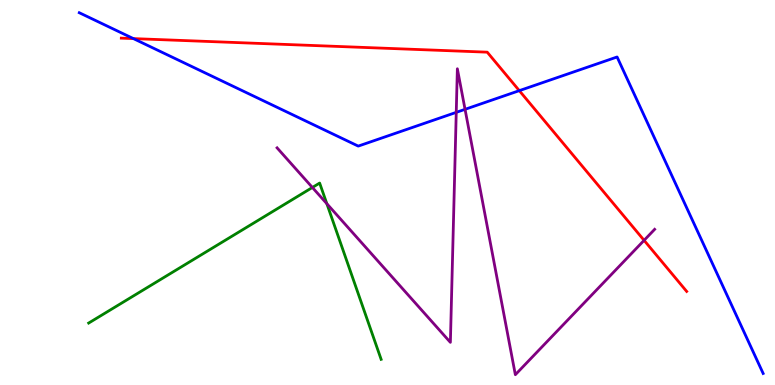[{'lines': ['blue', 'red'], 'intersections': [{'x': 1.72, 'y': 9.0}, {'x': 6.7, 'y': 7.65}]}, {'lines': ['green', 'red'], 'intersections': []}, {'lines': ['purple', 'red'], 'intersections': [{'x': 8.31, 'y': 3.76}]}, {'lines': ['blue', 'green'], 'intersections': []}, {'lines': ['blue', 'purple'], 'intersections': [{'x': 5.89, 'y': 7.08}, {'x': 6.0, 'y': 7.16}]}, {'lines': ['green', 'purple'], 'intersections': [{'x': 4.03, 'y': 5.13}, {'x': 4.22, 'y': 4.71}]}]